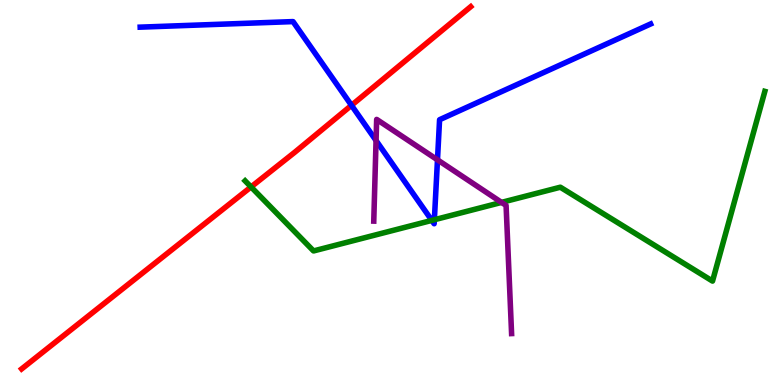[{'lines': ['blue', 'red'], 'intersections': [{'x': 4.54, 'y': 7.26}]}, {'lines': ['green', 'red'], 'intersections': [{'x': 3.24, 'y': 5.14}]}, {'lines': ['purple', 'red'], 'intersections': []}, {'lines': ['blue', 'green'], 'intersections': [{'x': 5.57, 'y': 4.28}, {'x': 5.6, 'y': 4.29}]}, {'lines': ['blue', 'purple'], 'intersections': [{'x': 4.85, 'y': 6.35}, {'x': 5.64, 'y': 5.85}]}, {'lines': ['green', 'purple'], 'intersections': [{'x': 6.47, 'y': 4.74}]}]